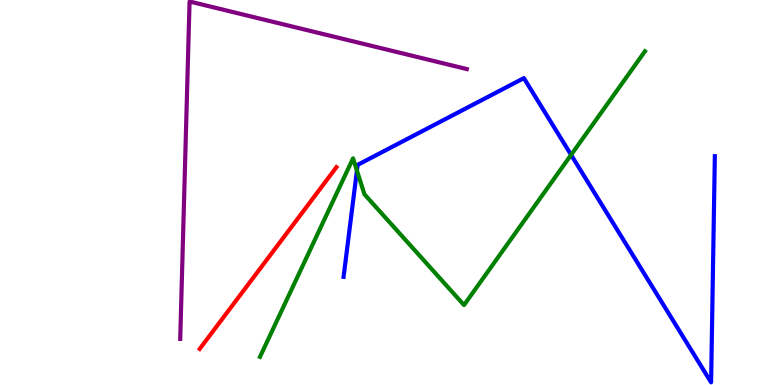[{'lines': ['blue', 'red'], 'intersections': []}, {'lines': ['green', 'red'], 'intersections': []}, {'lines': ['purple', 'red'], 'intersections': []}, {'lines': ['blue', 'green'], 'intersections': [{'x': 4.61, 'y': 5.57}, {'x': 7.37, 'y': 5.98}]}, {'lines': ['blue', 'purple'], 'intersections': []}, {'lines': ['green', 'purple'], 'intersections': []}]